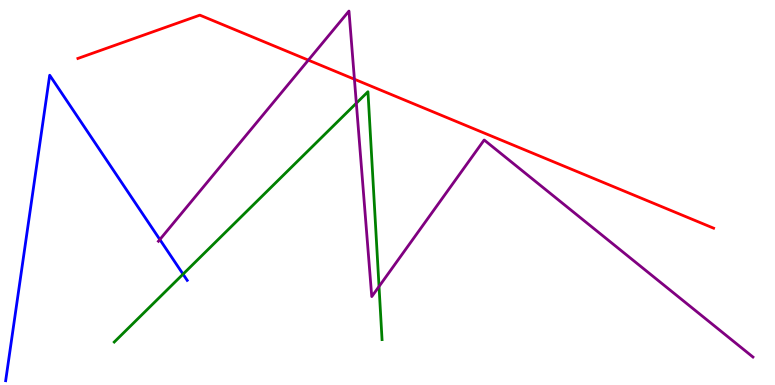[{'lines': ['blue', 'red'], 'intersections': []}, {'lines': ['green', 'red'], 'intersections': []}, {'lines': ['purple', 'red'], 'intersections': [{'x': 3.98, 'y': 8.44}, {'x': 4.57, 'y': 7.94}]}, {'lines': ['blue', 'green'], 'intersections': [{'x': 2.36, 'y': 2.88}]}, {'lines': ['blue', 'purple'], 'intersections': [{'x': 2.06, 'y': 3.78}]}, {'lines': ['green', 'purple'], 'intersections': [{'x': 4.6, 'y': 7.32}, {'x': 4.89, 'y': 2.56}]}]